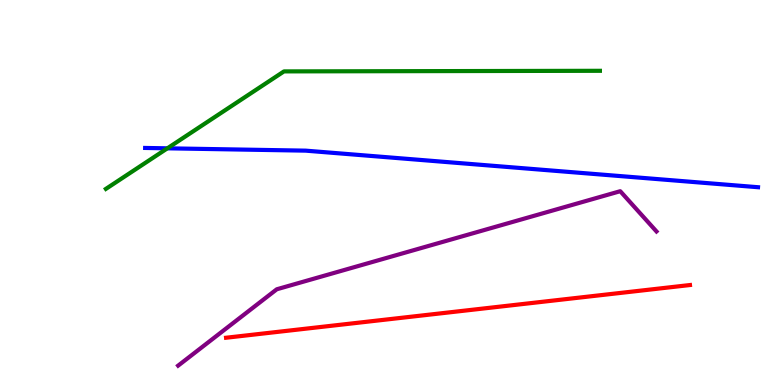[{'lines': ['blue', 'red'], 'intersections': []}, {'lines': ['green', 'red'], 'intersections': []}, {'lines': ['purple', 'red'], 'intersections': []}, {'lines': ['blue', 'green'], 'intersections': [{'x': 2.16, 'y': 6.15}]}, {'lines': ['blue', 'purple'], 'intersections': []}, {'lines': ['green', 'purple'], 'intersections': []}]